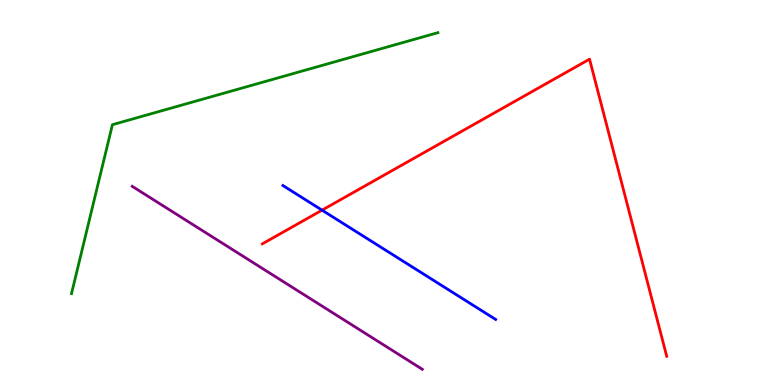[{'lines': ['blue', 'red'], 'intersections': [{'x': 4.16, 'y': 4.54}]}, {'lines': ['green', 'red'], 'intersections': []}, {'lines': ['purple', 'red'], 'intersections': []}, {'lines': ['blue', 'green'], 'intersections': []}, {'lines': ['blue', 'purple'], 'intersections': []}, {'lines': ['green', 'purple'], 'intersections': []}]